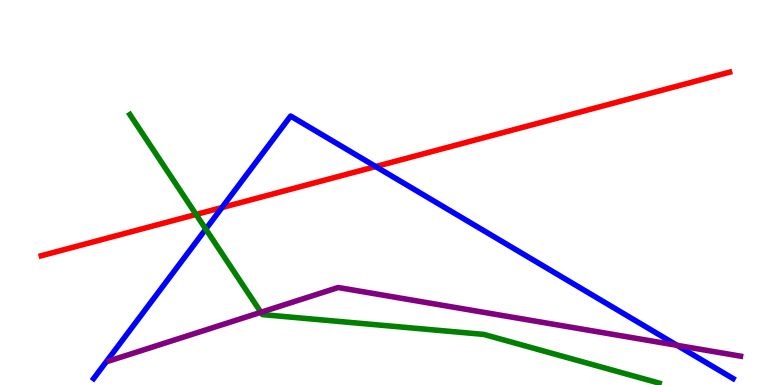[{'lines': ['blue', 'red'], 'intersections': [{'x': 2.86, 'y': 4.61}, {'x': 4.85, 'y': 5.67}]}, {'lines': ['green', 'red'], 'intersections': [{'x': 2.53, 'y': 4.43}]}, {'lines': ['purple', 'red'], 'intersections': []}, {'lines': ['blue', 'green'], 'intersections': [{'x': 2.66, 'y': 4.05}]}, {'lines': ['blue', 'purple'], 'intersections': [{'x': 8.74, 'y': 1.03}]}, {'lines': ['green', 'purple'], 'intersections': [{'x': 3.37, 'y': 1.89}]}]